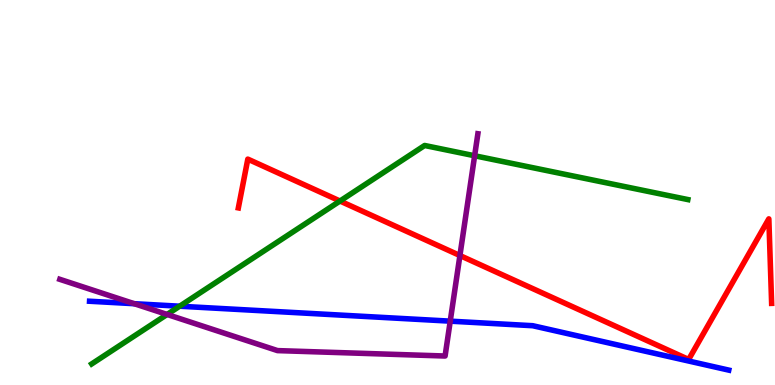[{'lines': ['blue', 'red'], 'intersections': []}, {'lines': ['green', 'red'], 'intersections': [{'x': 4.39, 'y': 4.78}]}, {'lines': ['purple', 'red'], 'intersections': [{'x': 5.93, 'y': 3.36}]}, {'lines': ['blue', 'green'], 'intersections': [{'x': 2.32, 'y': 2.05}]}, {'lines': ['blue', 'purple'], 'intersections': [{'x': 1.73, 'y': 2.11}, {'x': 5.81, 'y': 1.66}]}, {'lines': ['green', 'purple'], 'intersections': [{'x': 2.16, 'y': 1.83}, {'x': 6.12, 'y': 5.95}]}]